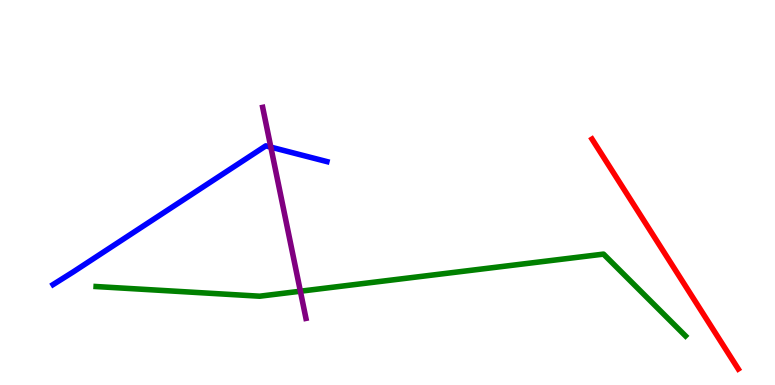[{'lines': ['blue', 'red'], 'intersections': []}, {'lines': ['green', 'red'], 'intersections': []}, {'lines': ['purple', 'red'], 'intersections': []}, {'lines': ['blue', 'green'], 'intersections': []}, {'lines': ['blue', 'purple'], 'intersections': [{'x': 3.49, 'y': 6.18}]}, {'lines': ['green', 'purple'], 'intersections': [{'x': 3.88, 'y': 2.44}]}]